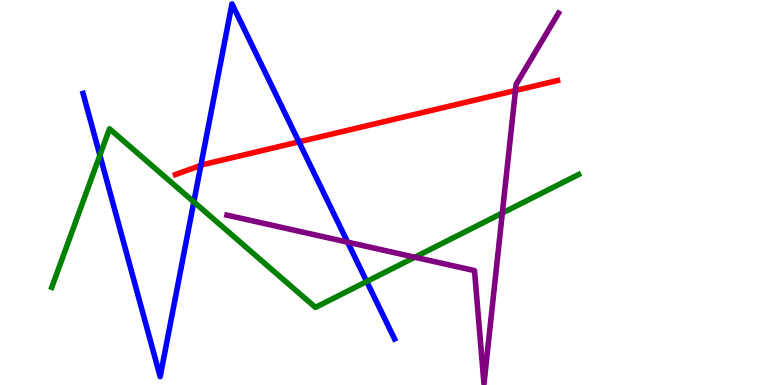[{'lines': ['blue', 'red'], 'intersections': [{'x': 2.59, 'y': 5.7}, {'x': 3.86, 'y': 6.32}]}, {'lines': ['green', 'red'], 'intersections': []}, {'lines': ['purple', 'red'], 'intersections': [{'x': 6.65, 'y': 7.65}]}, {'lines': ['blue', 'green'], 'intersections': [{'x': 1.29, 'y': 5.97}, {'x': 2.5, 'y': 4.76}, {'x': 4.73, 'y': 2.69}]}, {'lines': ['blue', 'purple'], 'intersections': [{'x': 4.49, 'y': 3.71}]}, {'lines': ['green', 'purple'], 'intersections': [{'x': 5.35, 'y': 3.32}, {'x': 6.48, 'y': 4.47}]}]